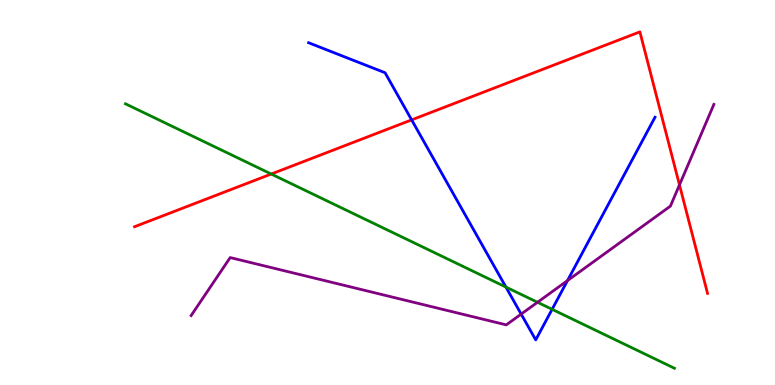[{'lines': ['blue', 'red'], 'intersections': [{'x': 5.31, 'y': 6.89}]}, {'lines': ['green', 'red'], 'intersections': [{'x': 3.5, 'y': 5.48}]}, {'lines': ['purple', 'red'], 'intersections': [{'x': 8.77, 'y': 5.2}]}, {'lines': ['blue', 'green'], 'intersections': [{'x': 6.53, 'y': 2.54}, {'x': 7.12, 'y': 1.97}]}, {'lines': ['blue', 'purple'], 'intersections': [{'x': 6.72, 'y': 1.84}, {'x': 7.32, 'y': 2.71}]}, {'lines': ['green', 'purple'], 'intersections': [{'x': 6.94, 'y': 2.15}]}]